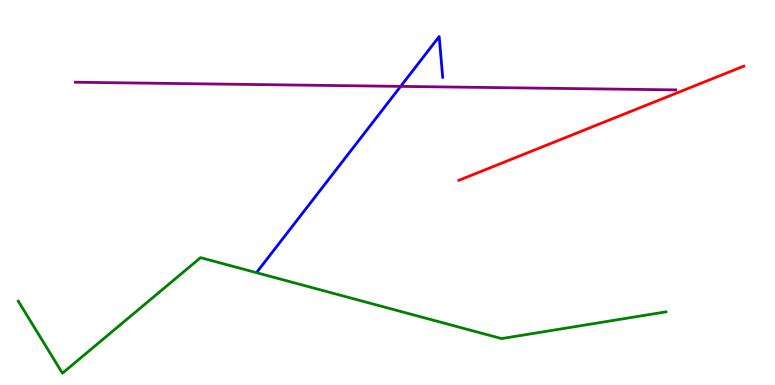[{'lines': ['blue', 'red'], 'intersections': []}, {'lines': ['green', 'red'], 'intersections': []}, {'lines': ['purple', 'red'], 'intersections': []}, {'lines': ['blue', 'green'], 'intersections': []}, {'lines': ['blue', 'purple'], 'intersections': [{'x': 5.17, 'y': 7.76}]}, {'lines': ['green', 'purple'], 'intersections': []}]